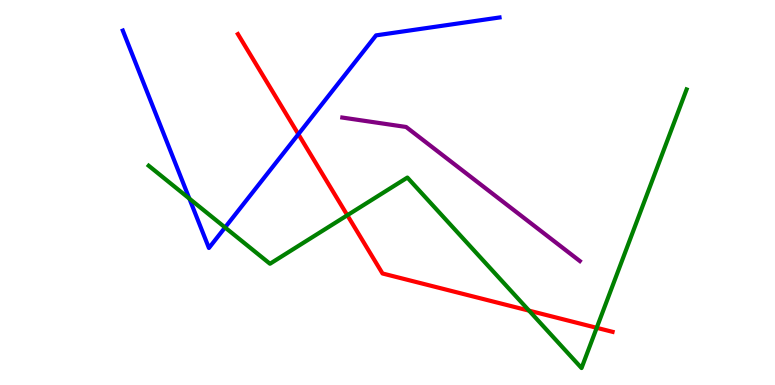[{'lines': ['blue', 'red'], 'intersections': [{'x': 3.85, 'y': 6.51}]}, {'lines': ['green', 'red'], 'intersections': [{'x': 4.48, 'y': 4.41}, {'x': 6.83, 'y': 1.93}, {'x': 7.7, 'y': 1.49}]}, {'lines': ['purple', 'red'], 'intersections': []}, {'lines': ['blue', 'green'], 'intersections': [{'x': 2.44, 'y': 4.84}, {'x': 2.9, 'y': 4.09}]}, {'lines': ['blue', 'purple'], 'intersections': []}, {'lines': ['green', 'purple'], 'intersections': []}]